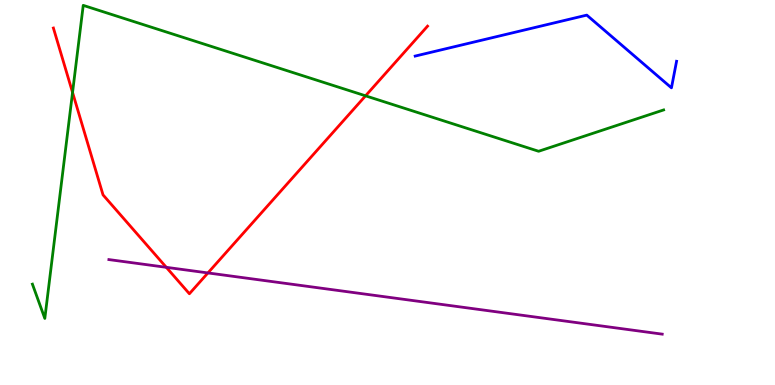[{'lines': ['blue', 'red'], 'intersections': []}, {'lines': ['green', 'red'], 'intersections': [{'x': 0.936, 'y': 7.6}, {'x': 4.72, 'y': 7.51}]}, {'lines': ['purple', 'red'], 'intersections': [{'x': 2.15, 'y': 3.06}, {'x': 2.68, 'y': 2.91}]}, {'lines': ['blue', 'green'], 'intersections': []}, {'lines': ['blue', 'purple'], 'intersections': []}, {'lines': ['green', 'purple'], 'intersections': []}]